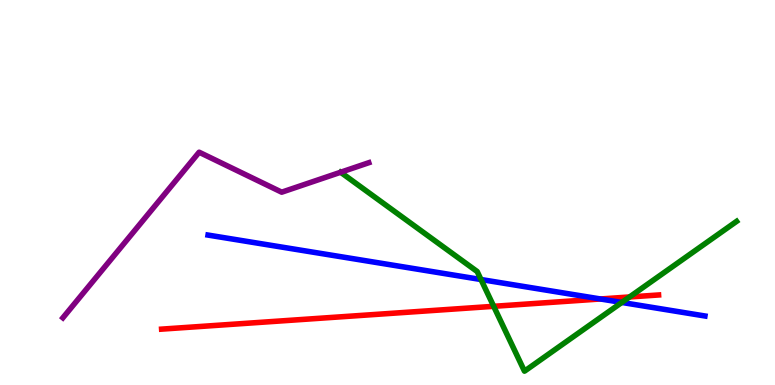[{'lines': ['blue', 'red'], 'intersections': [{'x': 7.75, 'y': 2.23}]}, {'lines': ['green', 'red'], 'intersections': [{'x': 6.37, 'y': 2.04}, {'x': 8.12, 'y': 2.29}]}, {'lines': ['purple', 'red'], 'intersections': []}, {'lines': ['blue', 'green'], 'intersections': [{'x': 6.21, 'y': 2.74}, {'x': 8.02, 'y': 2.14}]}, {'lines': ['blue', 'purple'], 'intersections': []}, {'lines': ['green', 'purple'], 'intersections': []}]